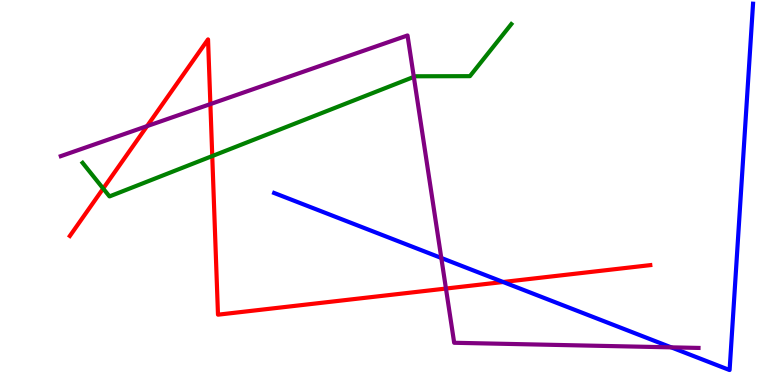[{'lines': ['blue', 'red'], 'intersections': [{'x': 6.49, 'y': 2.68}]}, {'lines': ['green', 'red'], 'intersections': [{'x': 1.33, 'y': 5.1}, {'x': 2.74, 'y': 5.95}]}, {'lines': ['purple', 'red'], 'intersections': [{'x': 1.9, 'y': 6.72}, {'x': 2.71, 'y': 7.3}, {'x': 5.75, 'y': 2.51}]}, {'lines': ['blue', 'green'], 'intersections': []}, {'lines': ['blue', 'purple'], 'intersections': [{'x': 5.69, 'y': 3.3}, {'x': 8.66, 'y': 0.978}]}, {'lines': ['green', 'purple'], 'intersections': [{'x': 5.34, 'y': 8.0}]}]